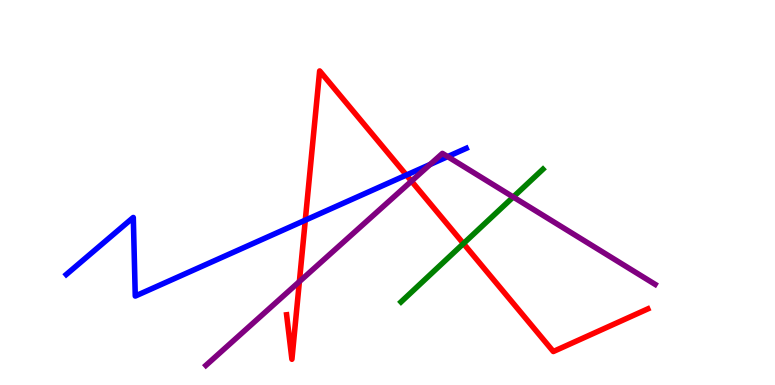[{'lines': ['blue', 'red'], 'intersections': [{'x': 3.94, 'y': 4.28}, {'x': 5.24, 'y': 5.45}]}, {'lines': ['green', 'red'], 'intersections': [{'x': 5.98, 'y': 3.67}]}, {'lines': ['purple', 'red'], 'intersections': [{'x': 3.86, 'y': 2.69}, {'x': 5.31, 'y': 5.29}]}, {'lines': ['blue', 'green'], 'intersections': []}, {'lines': ['blue', 'purple'], 'intersections': [{'x': 5.55, 'y': 5.73}, {'x': 5.78, 'y': 5.93}]}, {'lines': ['green', 'purple'], 'intersections': [{'x': 6.62, 'y': 4.88}]}]